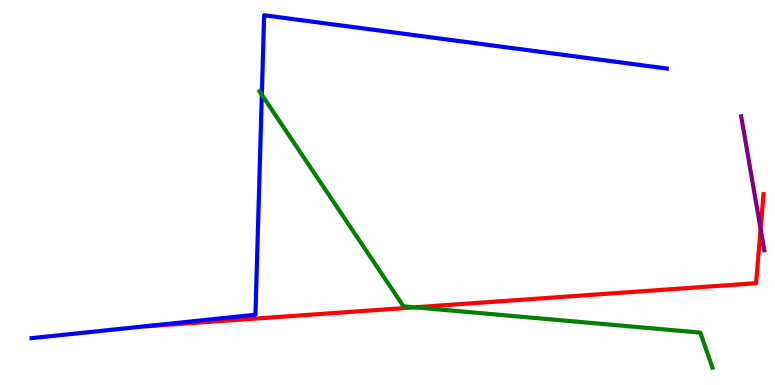[{'lines': ['blue', 'red'], 'intersections': []}, {'lines': ['green', 'red'], 'intersections': [{'x': 5.35, 'y': 2.02}]}, {'lines': ['purple', 'red'], 'intersections': [{'x': 9.81, 'y': 4.05}]}, {'lines': ['blue', 'green'], 'intersections': [{'x': 3.38, 'y': 7.54}]}, {'lines': ['blue', 'purple'], 'intersections': []}, {'lines': ['green', 'purple'], 'intersections': []}]